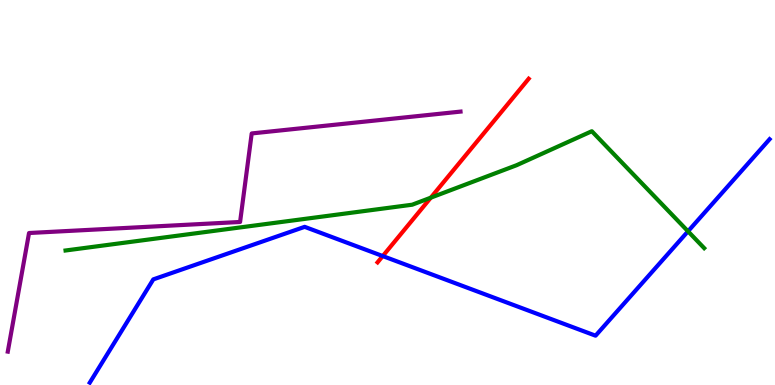[{'lines': ['blue', 'red'], 'intersections': [{'x': 4.94, 'y': 3.35}]}, {'lines': ['green', 'red'], 'intersections': [{'x': 5.56, 'y': 4.87}]}, {'lines': ['purple', 'red'], 'intersections': []}, {'lines': ['blue', 'green'], 'intersections': [{'x': 8.88, 'y': 3.99}]}, {'lines': ['blue', 'purple'], 'intersections': []}, {'lines': ['green', 'purple'], 'intersections': []}]